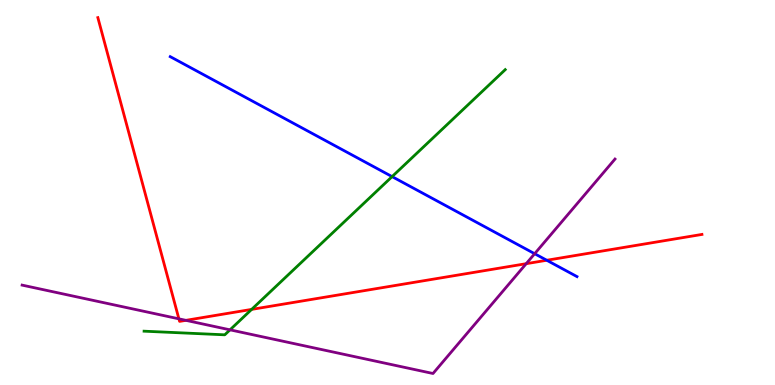[{'lines': ['blue', 'red'], 'intersections': [{'x': 7.06, 'y': 3.24}]}, {'lines': ['green', 'red'], 'intersections': [{'x': 3.25, 'y': 1.96}]}, {'lines': ['purple', 'red'], 'intersections': [{'x': 2.31, 'y': 1.72}, {'x': 2.4, 'y': 1.68}, {'x': 6.79, 'y': 3.15}]}, {'lines': ['blue', 'green'], 'intersections': [{'x': 5.06, 'y': 5.41}]}, {'lines': ['blue', 'purple'], 'intersections': [{'x': 6.9, 'y': 3.41}]}, {'lines': ['green', 'purple'], 'intersections': [{'x': 2.97, 'y': 1.43}]}]